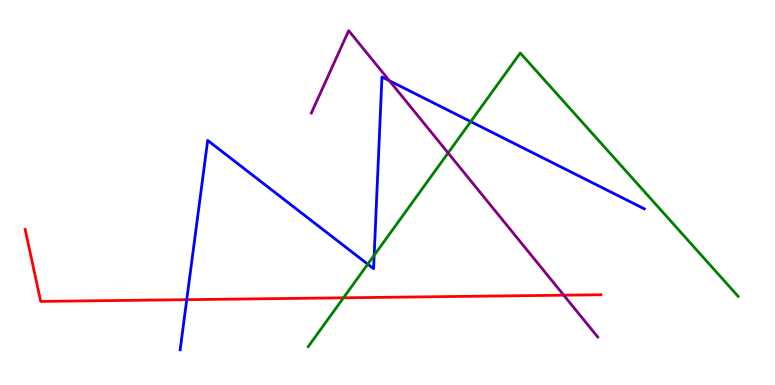[{'lines': ['blue', 'red'], 'intersections': [{'x': 2.41, 'y': 2.22}]}, {'lines': ['green', 'red'], 'intersections': [{'x': 4.43, 'y': 2.26}]}, {'lines': ['purple', 'red'], 'intersections': [{'x': 7.27, 'y': 2.33}]}, {'lines': ['blue', 'green'], 'intersections': [{'x': 4.75, 'y': 3.14}, {'x': 4.83, 'y': 3.37}, {'x': 6.07, 'y': 6.84}]}, {'lines': ['blue', 'purple'], 'intersections': [{'x': 5.02, 'y': 7.9}]}, {'lines': ['green', 'purple'], 'intersections': [{'x': 5.78, 'y': 6.03}]}]